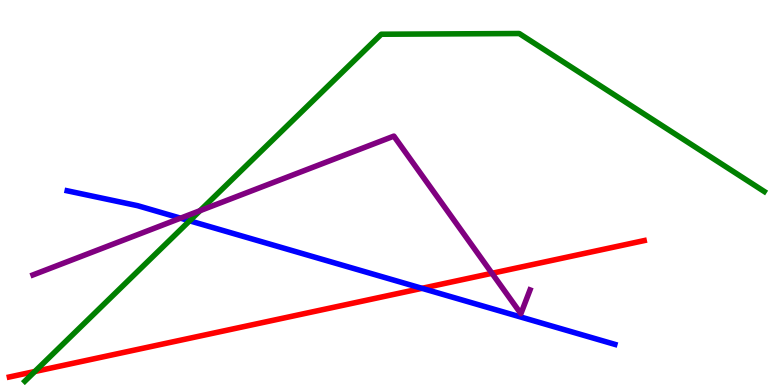[{'lines': ['blue', 'red'], 'intersections': [{'x': 5.45, 'y': 2.51}]}, {'lines': ['green', 'red'], 'intersections': [{'x': 0.449, 'y': 0.35}]}, {'lines': ['purple', 'red'], 'intersections': [{'x': 6.35, 'y': 2.9}]}, {'lines': ['blue', 'green'], 'intersections': [{'x': 2.45, 'y': 4.26}]}, {'lines': ['blue', 'purple'], 'intersections': [{'x': 2.33, 'y': 4.33}]}, {'lines': ['green', 'purple'], 'intersections': [{'x': 2.58, 'y': 4.53}]}]